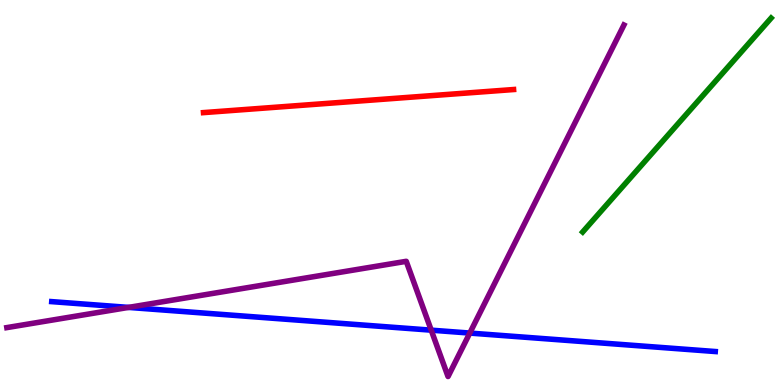[{'lines': ['blue', 'red'], 'intersections': []}, {'lines': ['green', 'red'], 'intersections': []}, {'lines': ['purple', 'red'], 'intersections': []}, {'lines': ['blue', 'green'], 'intersections': []}, {'lines': ['blue', 'purple'], 'intersections': [{'x': 1.66, 'y': 2.02}, {'x': 5.56, 'y': 1.42}, {'x': 6.06, 'y': 1.35}]}, {'lines': ['green', 'purple'], 'intersections': []}]